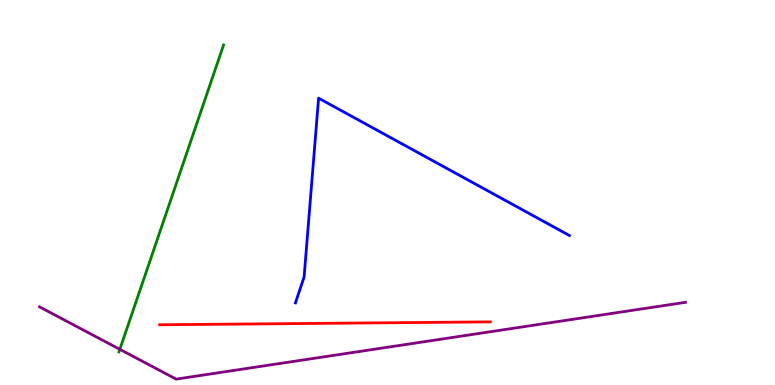[{'lines': ['blue', 'red'], 'intersections': []}, {'lines': ['green', 'red'], 'intersections': []}, {'lines': ['purple', 'red'], 'intersections': []}, {'lines': ['blue', 'green'], 'intersections': []}, {'lines': ['blue', 'purple'], 'intersections': []}, {'lines': ['green', 'purple'], 'intersections': [{'x': 1.55, 'y': 0.926}]}]